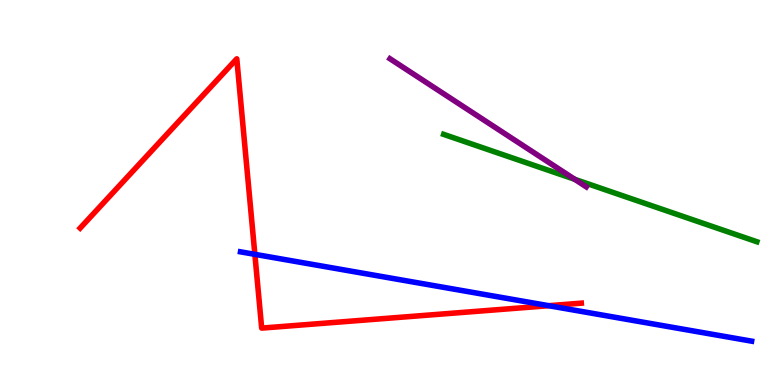[{'lines': ['blue', 'red'], 'intersections': [{'x': 3.29, 'y': 3.39}, {'x': 7.08, 'y': 2.06}]}, {'lines': ['green', 'red'], 'intersections': []}, {'lines': ['purple', 'red'], 'intersections': []}, {'lines': ['blue', 'green'], 'intersections': []}, {'lines': ['blue', 'purple'], 'intersections': []}, {'lines': ['green', 'purple'], 'intersections': [{'x': 7.42, 'y': 5.34}]}]